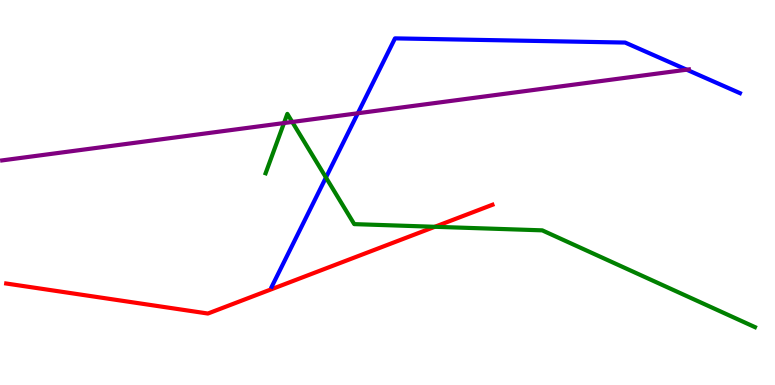[{'lines': ['blue', 'red'], 'intersections': []}, {'lines': ['green', 'red'], 'intersections': [{'x': 5.61, 'y': 4.11}]}, {'lines': ['purple', 'red'], 'intersections': []}, {'lines': ['blue', 'green'], 'intersections': [{'x': 4.21, 'y': 5.39}]}, {'lines': ['blue', 'purple'], 'intersections': [{'x': 4.62, 'y': 7.06}, {'x': 8.86, 'y': 8.19}]}, {'lines': ['green', 'purple'], 'intersections': [{'x': 3.66, 'y': 6.8}, {'x': 3.77, 'y': 6.83}]}]